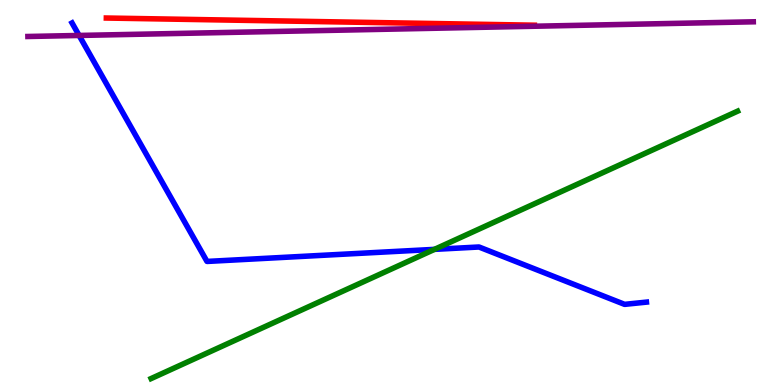[{'lines': ['blue', 'red'], 'intersections': []}, {'lines': ['green', 'red'], 'intersections': []}, {'lines': ['purple', 'red'], 'intersections': []}, {'lines': ['blue', 'green'], 'intersections': [{'x': 5.61, 'y': 3.52}]}, {'lines': ['blue', 'purple'], 'intersections': [{'x': 1.02, 'y': 9.08}]}, {'lines': ['green', 'purple'], 'intersections': []}]